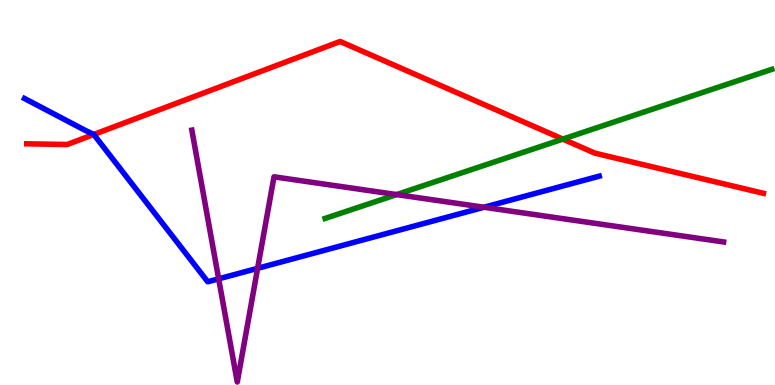[{'lines': ['blue', 'red'], 'intersections': [{'x': 1.21, 'y': 6.51}]}, {'lines': ['green', 'red'], 'intersections': [{'x': 7.26, 'y': 6.39}]}, {'lines': ['purple', 'red'], 'intersections': []}, {'lines': ['blue', 'green'], 'intersections': []}, {'lines': ['blue', 'purple'], 'intersections': [{'x': 2.82, 'y': 2.76}, {'x': 3.32, 'y': 3.03}, {'x': 6.25, 'y': 4.62}]}, {'lines': ['green', 'purple'], 'intersections': [{'x': 5.12, 'y': 4.95}]}]